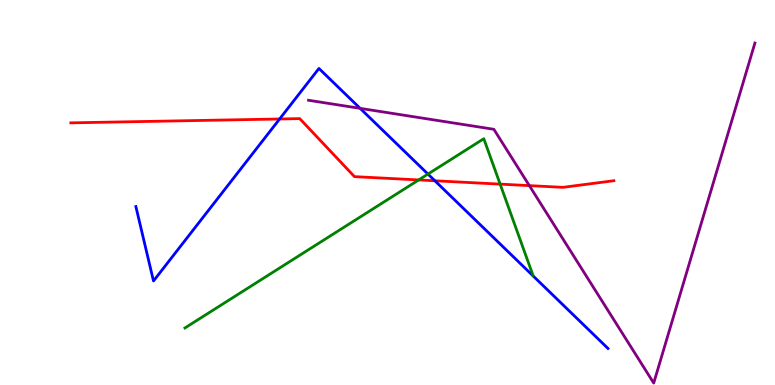[{'lines': ['blue', 'red'], 'intersections': [{'x': 3.61, 'y': 6.91}, {'x': 5.61, 'y': 5.3}]}, {'lines': ['green', 'red'], 'intersections': [{'x': 5.4, 'y': 5.33}, {'x': 6.45, 'y': 5.22}]}, {'lines': ['purple', 'red'], 'intersections': [{'x': 6.83, 'y': 5.18}]}, {'lines': ['blue', 'green'], 'intersections': [{'x': 5.52, 'y': 5.48}]}, {'lines': ['blue', 'purple'], 'intersections': [{'x': 4.65, 'y': 7.19}]}, {'lines': ['green', 'purple'], 'intersections': []}]